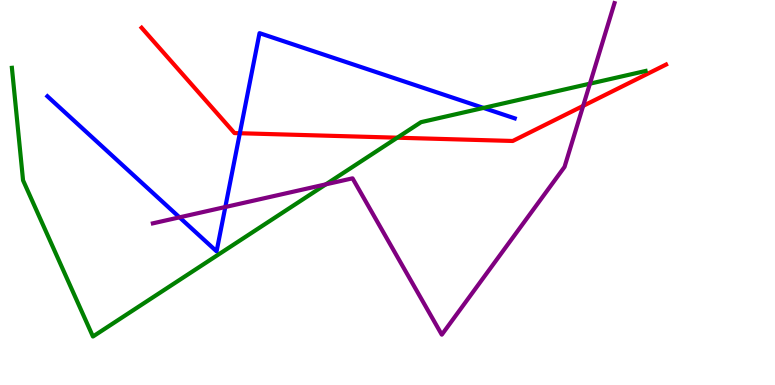[{'lines': ['blue', 'red'], 'intersections': [{'x': 3.09, 'y': 6.54}]}, {'lines': ['green', 'red'], 'intersections': [{'x': 5.13, 'y': 6.42}]}, {'lines': ['purple', 'red'], 'intersections': [{'x': 7.52, 'y': 7.25}]}, {'lines': ['blue', 'green'], 'intersections': [{'x': 6.24, 'y': 7.2}]}, {'lines': ['blue', 'purple'], 'intersections': [{'x': 2.32, 'y': 4.35}, {'x': 2.91, 'y': 4.62}]}, {'lines': ['green', 'purple'], 'intersections': [{'x': 4.2, 'y': 5.21}, {'x': 7.61, 'y': 7.83}]}]